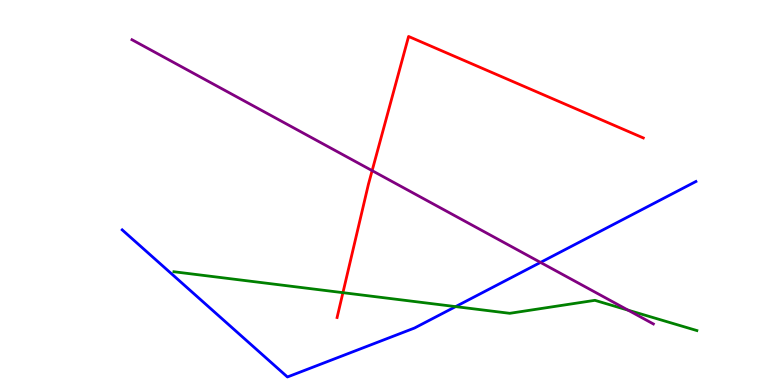[{'lines': ['blue', 'red'], 'intersections': []}, {'lines': ['green', 'red'], 'intersections': [{'x': 4.42, 'y': 2.4}]}, {'lines': ['purple', 'red'], 'intersections': [{'x': 4.8, 'y': 5.57}]}, {'lines': ['blue', 'green'], 'intersections': [{'x': 5.88, 'y': 2.04}]}, {'lines': ['blue', 'purple'], 'intersections': [{'x': 6.97, 'y': 3.18}]}, {'lines': ['green', 'purple'], 'intersections': [{'x': 8.1, 'y': 1.94}]}]